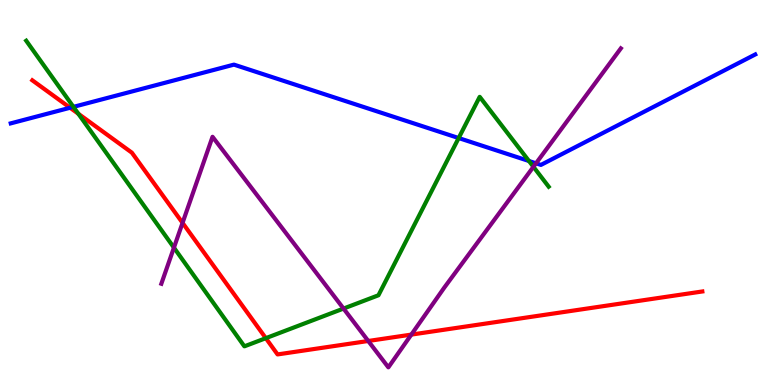[{'lines': ['blue', 'red'], 'intersections': [{'x': 0.904, 'y': 7.2}]}, {'lines': ['green', 'red'], 'intersections': [{'x': 1.01, 'y': 7.04}, {'x': 3.43, 'y': 1.22}]}, {'lines': ['purple', 'red'], 'intersections': [{'x': 2.36, 'y': 4.21}, {'x': 4.75, 'y': 1.14}, {'x': 5.31, 'y': 1.31}]}, {'lines': ['blue', 'green'], 'intersections': [{'x': 0.947, 'y': 7.22}, {'x': 5.92, 'y': 6.41}, {'x': 6.83, 'y': 5.82}]}, {'lines': ['blue', 'purple'], 'intersections': [{'x': 6.92, 'y': 5.76}]}, {'lines': ['green', 'purple'], 'intersections': [{'x': 2.24, 'y': 3.57}, {'x': 4.43, 'y': 1.99}, {'x': 6.88, 'y': 5.67}]}]